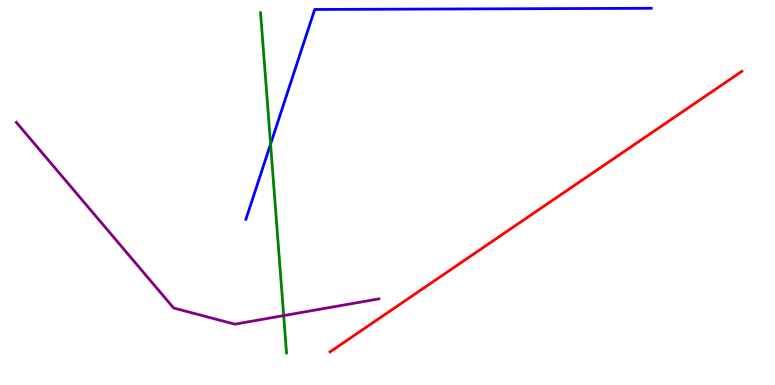[{'lines': ['blue', 'red'], 'intersections': []}, {'lines': ['green', 'red'], 'intersections': []}, {'lines': ['purple', 'red'], 'intersections': []}, {'lines': ['blue', 'green'], 'intersections': [{'x': 3.49, 'y': 6.26}]}, {'lines': ['blue', 'purple'], 'intersections': []}, {'lines': ['green', 'purple'], 'intersections': [{'x': 3.66, 'y': 1.8}]}]